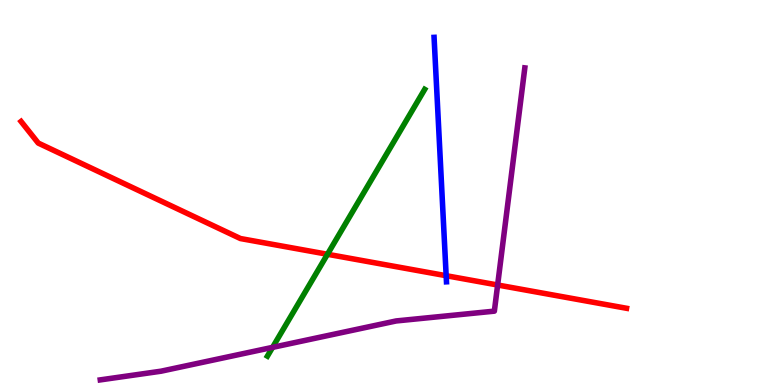[{'lines': ['blue', 'red'], 'intersections': [{'x': 5.76, 'y': 2.84}]}, {'lines': ['green', 'red'], 'intersections': [{'x': 4.23, 'y': 3.4}]}, {'lines': ['purple', 'red'], 'intersections': [{'x': 6.42, 'y': 2.6}]}, {'lines': ['blue', 'green'], 'intersections': []}, {'lines': ['blue', 'purple'], 'intersections': []}, {'lines': ['green', 'purple'], 'intersections': [{'x': 3.52, 'y': 0.978}]}]